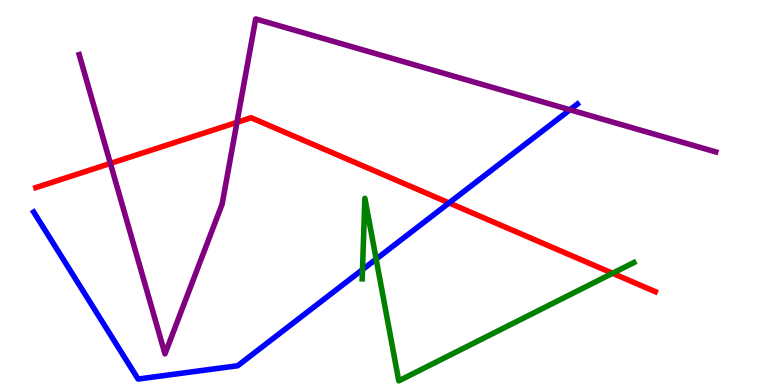[{'lines': ['blue', 'red'], 'intersections': [{'x': 5.79, 'y': 4.73}]}, {'lines': ['green', 'red'], 'intersections': [{'x': 7.9, 'y': 2.9}]}, {'lines': ['purple', 'red'], 'intersections': [{'x': 1.42, 'y': 5.76}, {'x': 3.06, 'y': 6.82}]}, {'lines': ['blue', 'green'], 'intersections': [{'x': 4.68, 'y': 3.0}, {'x': 4.85, 'y': 3.27}]}, {'lines': ['blue', 'purple'], 'intersections': [{'x': 7.35, 'y': 7.15}]}, {'lines': ['green', 'purple'], 'intersections': []}]